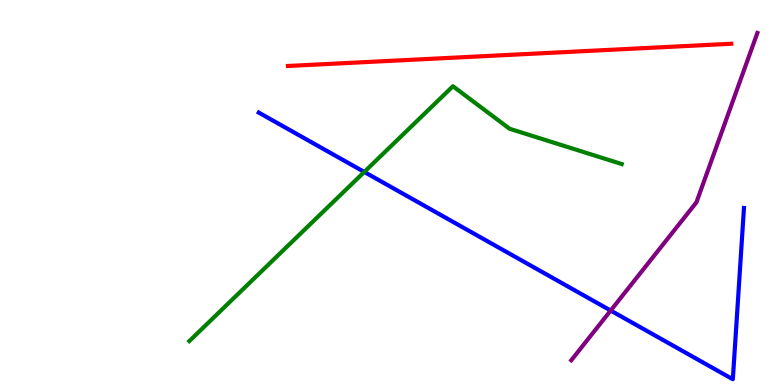[{'lines': ['blue', 'red'], 'intersections': []}, {'lines': ['green', 'red'], 'intersections': []}, {'lines': ['purple', 'red'], 'intersections': []}, {'lines': ['blue', 'green'], 'intersections': [{'x': 4.7, 'y': 5.53}]}, {'lines': ['blue', 'purple'], 'intersections': [{'x': 7.88, 'y': 1.93}]}, {'lines': ['green', 'purple'], 'intersections': []}]